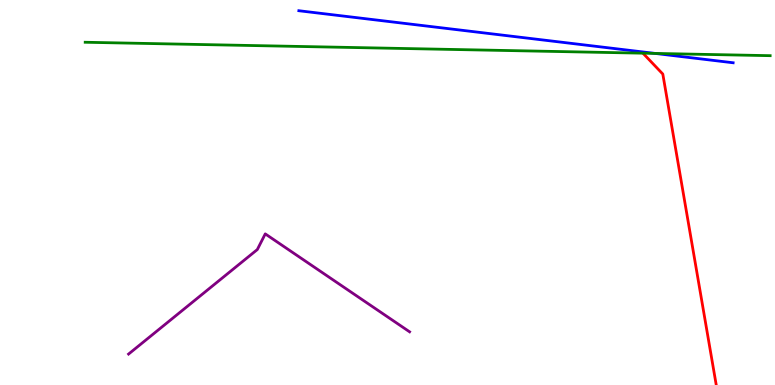[{'lines': ['blue', 'red'], 'intersections': []}, {'lines': ['green', 'red'], 'intersections': [{'x': 8.3, 'y': 8.62}]}, {'lines': ['purple', 'red'], 'intersections': []}, {'lines': ['blue', 'green'], 'intersections': [{'x': 8.45, 'y': 8.61}]}, {'lines': ['blue', 'purple'], 'intersections': []}, {'lines': ['green', 'purple'], 'intersections': []}]